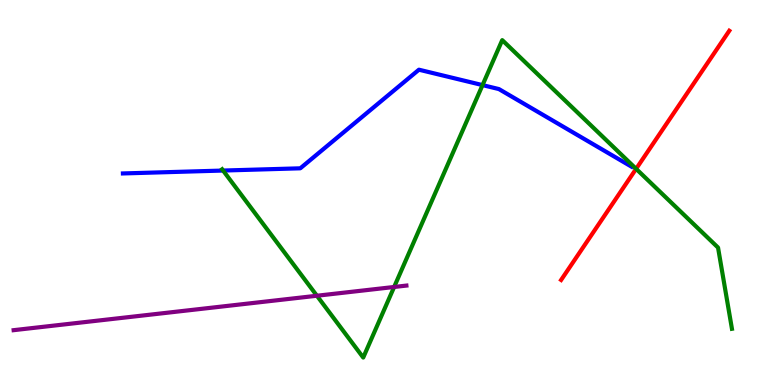[{'lines': ['blue', 'red'], 'intersections': []}, {'lines': ['green', 'red'], 'intersections': [{'x': 8.21, 'y': 5.61}]}, {'lines': ['purple', 'red'], 'intersections': []}, {'lines': ['blue', 'green'], 'intersections': [{'x': 2.88, 'y': 5.57}, {'x': 6.23, 'y': 7.79}]}, {'lines': ['blue', 'purple'], 'intersections': []}, {'lines': ['green', 'purple'], 'intersections': [{'x': 4.09, 'y': 2.32}, {'x': 5.09, 'y': 2.55}]}]